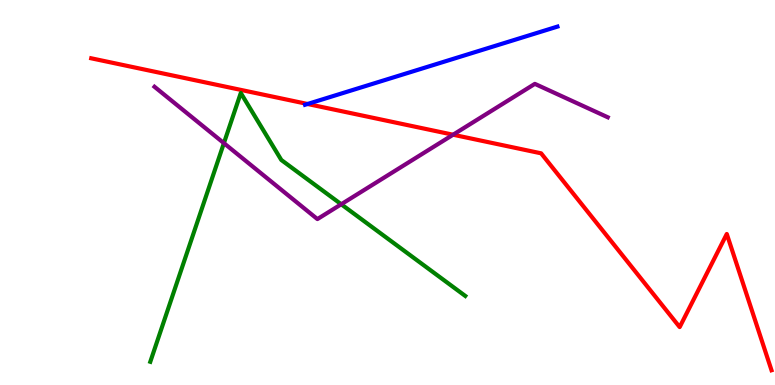[{'lines': ['blue', 'red'], 'intersections': [{'x': 3.97, 'y': 7.3}]}, {'lines': ['green', 'red'], 'intersections': []}, {'lines': ['purple', 'red'], 'intersections': [{'x': 5.85, 'y': 6.5}]}, {'lines': ['blue', 'green'], 'intersections': []}, {'lines': ['blue', 'purple'], 'intersections': []}, {'lines': ['green', 'purple'], 'intersections': [{'x': 2.89, 'y': 6.28}, {'x': 4.4, 'y': 4.69}]}]